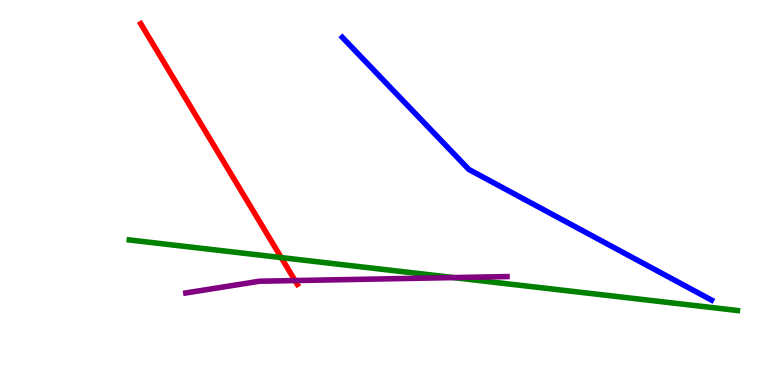[{'lines': ['blue', 'red'], 'intersections': []}, {'lines': ['green', 'red'], 'intersections': [{'x': 3.63, 'y': 3.31}]}, {'lines': ['purple', 'red'], 'intersections': [{'x': 3.81, 'y': 2.71}]}, {'lines': ['blue', 'green'], 'intersections': []}, {'lines': ['blue', 'purple'], 'intersections': []}, {'lines': ['green', 'purple'], 'intersections': [{'x': 5.85, 'y': 2.79}]}]